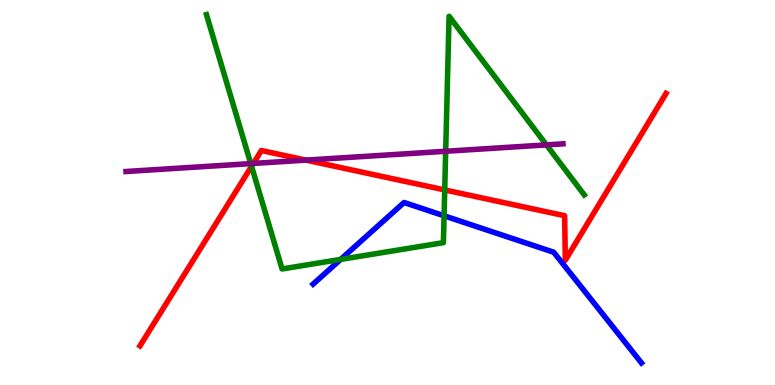[{'lines': ['blue', 'red'], 'intersections': []}, {'lines': ['green', 'red'], 'intersections': [{'x': 3.25, 'y': 5.68}, {'x': 5.74, 'y': 5.07}]}, {'lines': ['purple', 'red'], 'intersections': [{'x': 3.27, 'y': 5.75}, {'x': 3.95, 'y': 5.84}]}, {'lines': ['blue', 'green'], 'intersections': [{'x': 4.4, 'y': 3.26}, {'x': 5.73, 'y': 4.4}]}, {'lines': ['blue', 'purple'], 'intersections': []}, {'lines': ['green', 'purple'], 'intersections': [{'x': 3.24, 'y': 5.75}, {'x': 5.75, 'y': 6.07}, {'x': 7.05, 'y': 6.24}]}]